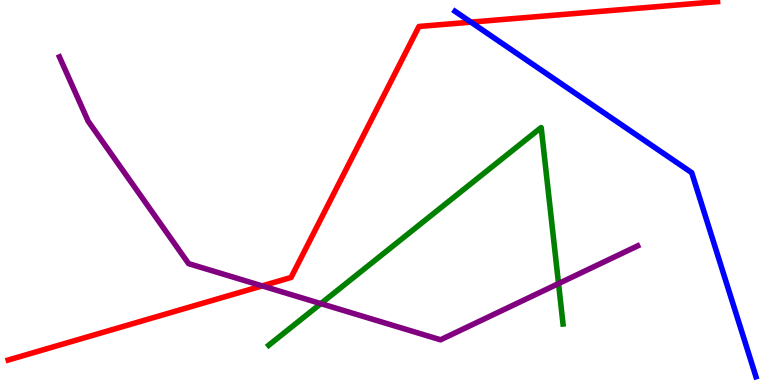[{'lines': ['blue', 'red'], 'intersections': [{'x': 6.08, 'y': 9.42}]}, {'lines': ['green', 'red'], 'intersections': []}, {'lines': ['purple', 'red'], 'intersections': [{'x': 3.38, 'y': 2.57}]}, {'lines': ['blue', 'green'], 'intersections': []}, {'lines': ['blue', 'purple'], 'intersections': []}, {'lines': ['green', 'purple'], 'intersections': [{'x': 4.14, 'y': 2.11}, {'x': 7.21, 'y': 2.63}]}]